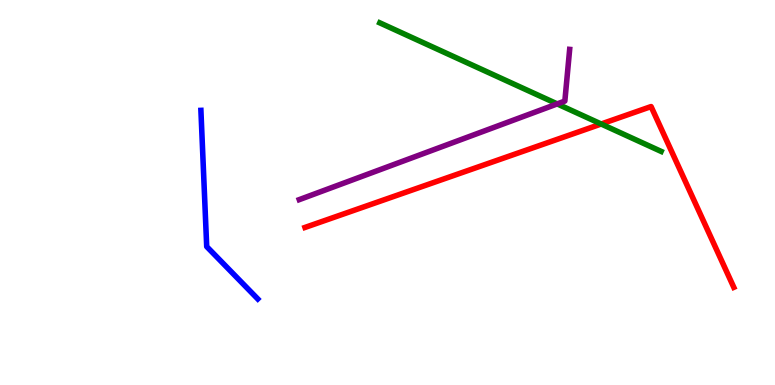[{'lines': ['blue', 'red'], 'intersections': []}, {'lines': ['green', 'red'], 'intersections': [{'x': 7.76, 'y': 6.78}]}, {'lines': ['purple', 'red'], 'intersections': []}, {'lines': ['blue', 'green'], 'intersections': []}, {'lines': ['blue', 'purple'], 'intersections': []}, {'lines': ['green', 'purple'], 'intersections': [{'x': 7.19, 'y': 7.3}]}]